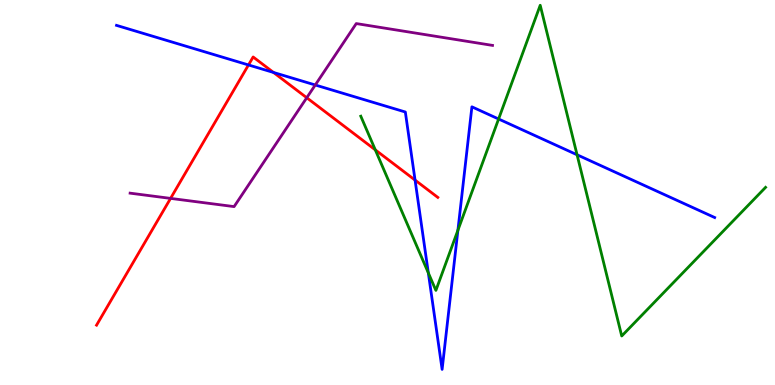[{'lines': ['blue', 'red'], 'intersections': [{'x': 3.21, 'y': 8.31}, {'x': 3.53, 'y': 8.12}, {'x': 5.36, 'y': 5.32}]}, {'lines': ['green', 'red'], 'intersections': [{'x': 4.84, 'y': 6.11}]}, {'lines': ['purple', 'red'], 'intersections': [{'x': 2.2, 'y': 4.85}, {'x': 3.96, 'y': 7.46}]}, {'lines': ['blue', 'green'], 'intersections': [{'x': 5.53, 'y': 2.91}, {'x': 5.91, 'y': 4.02}, {'x': 6.43, 'y': 6.91}, {'x': 7.45, 'y': 5.98}]}, {'lines': ['blue', 'purple'], 'intersections': [{'x': 4.07, 'y': 7.79}]}, {'lines': ['green', 'purple'], 'intersections': []}]